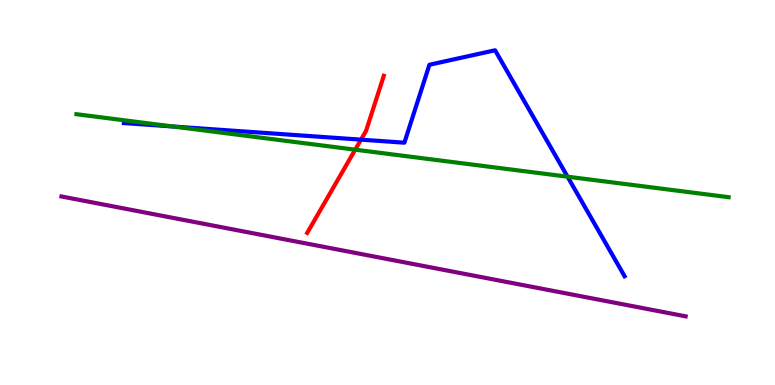[{'lines': ['blue', 'red'], 'intersections': [{'x': 4.66, 'y': 6.37}]}, {'lines': ['green', 'red'], 'intersections': [{'x': 4.58, 'y': 6.11}]}, {'lines': ['purple', 'red'], 'intersections': []}, {'lines': ['blue', 'green'], 'intersections': [{'x': 2.23, 'y': 6.71}, {'x': 7.32, 'y': 5.41}]}, {'lines': ['blue', 'purple'], 'intersections': []}, {'lines': ['green', 'purple'], 'intersections': []}]